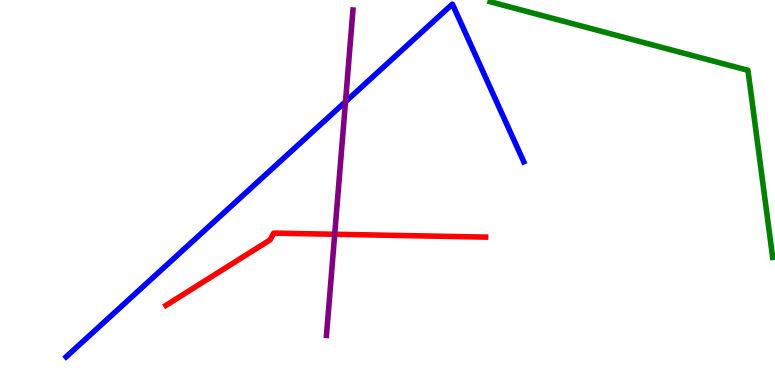[{'lines': ['blue', 'red'], 'intersections': []}, {'lines': ['green', 'red'], 'intersections': []}, {'lines': ['purple', 'red'], 'intersections': [{'x': 4.32, 'y': 3.92}]}, {'lines': ['blue', 'green'], 'intersections': []}, {'lines': ['blue', 'purple'], 'intersections': [{'x': 4.46, 'y': 7.36}]}, {'lines': ['green', 'purple'], 'intersections': []}]